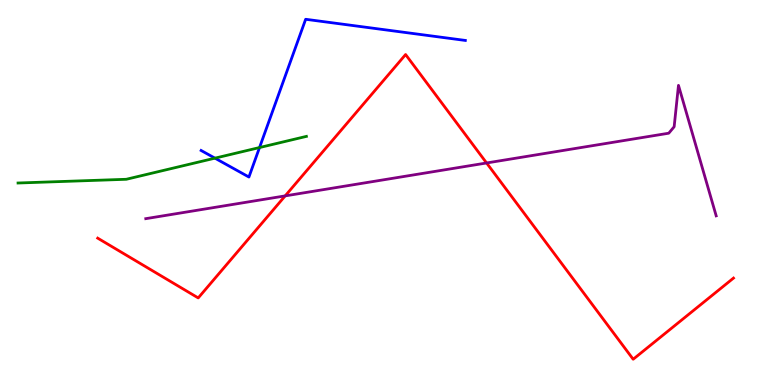[{'lines': ['blue', 'red'], 'intersections': []}, {'lines': ['green', 'red'], 'intersections': []}, {'lines': ['purple', 'red'], 'intersections': [{'x': 3.68, 'y': 4.91}, {'x': 6.28, 'y': 5.77}]}, {'lines': ['blue', 'green'], 'intersections': [{'x': 2.77, 'y': 5.89}, {'x': 3.35, 'y': 6.17}]}, {'lines': ['blue', 'purple'], 'intersections': []}, {'lines': ['green', 'purple'], 'intersections': []}]